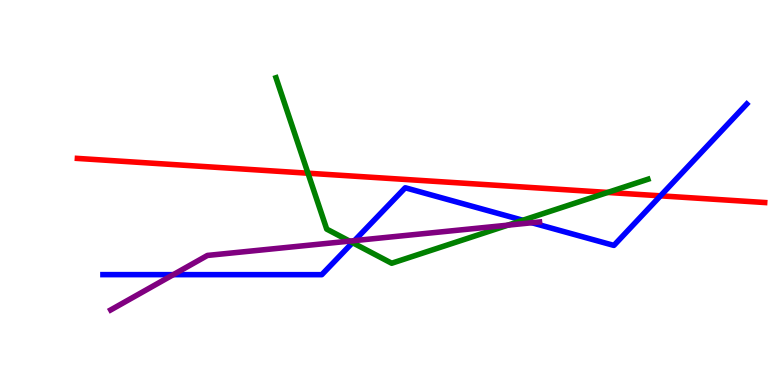[{'lines': ['blue', 'red'], 'intersections': [{'x': 8.52, 'y': 4.91}]}, {'lines': ['green', 'red'], 'intersections': [{'x': 3.97, 'y': 5.5}, {'x': 7.84, 'y': 5.0}]}, {'lines': ['purple', 'red'], 'intersections': []}, {'lines': ['blue', 'green'], 'intersections': [{'x': 4.55, 'y': 3.7}, {'x': 6.75, 'y': 4.28}]}, {'lines': ['blue', 'purple'], 'intersections': [{'x': 2.24, 'y': 2.87}, {'x': 4.57, 'y': 3.75}, {'x': 6.86, 'y': 4.21}]}, {'lines': ['green', 'purple'], 'intersections': [{'x': 4.51, 'y': 3.74}, {'x': 6.55, 'y': 4.15}]}]